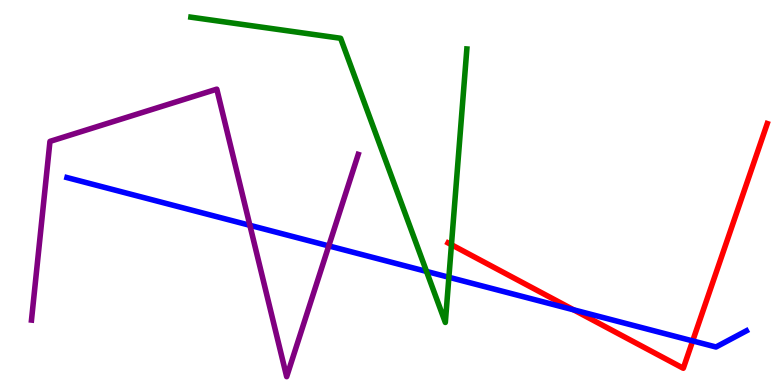[{'lines': ['blue', 'red'], 'intersections': [{'x': 7.4, 'y': 1.95}, {'x': 8.94, 'y': 1.15}]}, {'lines': ['green', 'red'], 'intersections': [{'x': 5.83, 'y': 3.64}]}, {'lines': ['purple', 'red'], 'intersections': []}, {'lines': ['blue', 'green'], 'intersections': [{'x': 5.5, 'y': 2.95}, {'x': 5.79, 'y': 2.8}]}, {'lines': ['blue', 'purple'], 'intersections': [{'x': 3.22, 'y': 4.15}, {'x': 4.24, 'y': 3.61}]}, {'lines': ['green', 'purple'], 'intersections': []}]